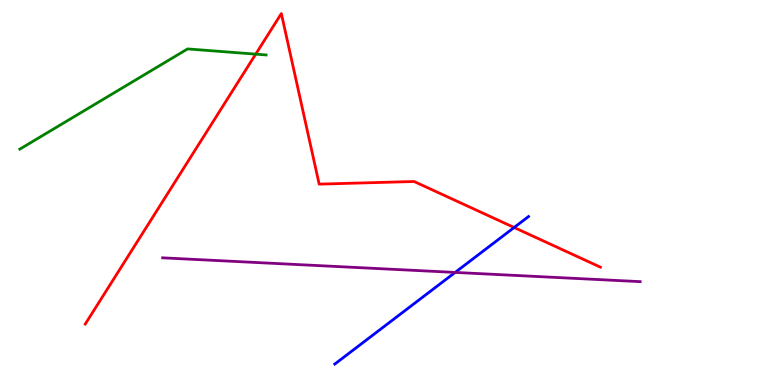[{'lines': ['blue', 'red'], 'intersections': [{'x': 6.63, 'y': 4.09}]}, {'lines': ['green', 'red'], 'intersections': [{'x': 3.3, 'y': 8.59}]}, {'lines': ['purple', 'red'], 'intersections': []}, {'lines': ['blue', 'green'], 'intersections': []}, {'lines': ['blue', 'purple'], 'intersections': [{'x': 5.87, 'y': 2.92}]}, {'lines': ['green', 'purple'], 'intersections': []}]